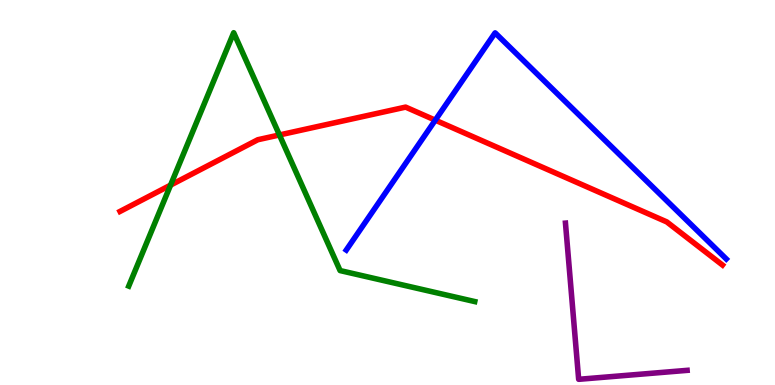[{'lines': ['blue', 'red'], 'intersections': [{'x': 5.62, 'y': 6.88}]}, {'lines': ['green', 'red'], 'intersections': [{'x': 2.2, 'y': 5.19}, {'x': 3.61, 'y': 6.49}]}, {'lines': ['purple', 'red'], 'intersections': []}, {'lines': ['blue', 'green'], 'intersections': []}, {'lines': ['blue', 'purple'], 'intersections': []}, {'lines': ['green', 'purple'], 'intersections': []}]